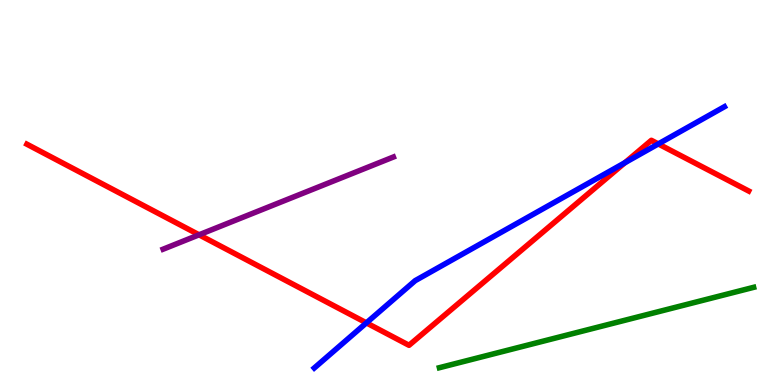[{'lines': ['blue', 'red'], 'intersections': [{'x': 4.73, 'y': 1.61}, {'x': 8.06, 'y': 5.77}, {'x': 8.49, 'y': 6.26}]}, {'lines': ['green', 'red'], 'intersections': []}, {'lines': ['purple', 'red'], 'intersections': [{'x': 2.57, 'y': 3.9}]}, {'lines': ['blue', 'green'], 'intersections': []}, {'lines': ['blue', 'purple'], 'intersections': []}, {'lines': ['green', 'purple'], 'intersections': []}]